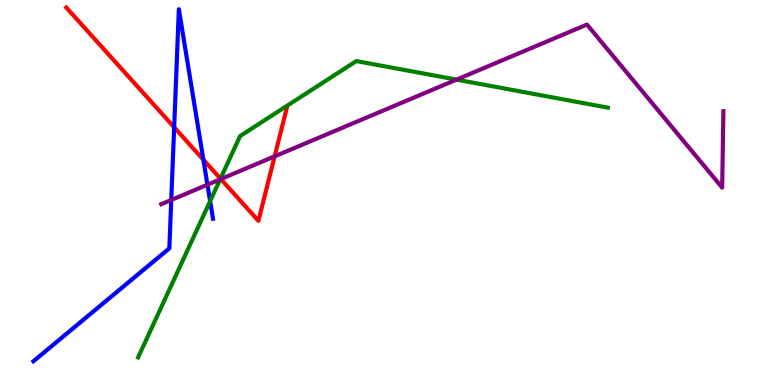[{'lines': ['blue', 'red'], 'intersections': [{'x': 2.25, 'y': 6.69}, {'x': 2.62, 'y': 5.85}]}, {'lines': ['green', 'red'], 'intersections': [{'x': 2.84, 'y': 5.36}]}, {'lines': ['purple', 'red'], 'intersections': [{'x': 2.85, 'y': 5.35}, {'x': 3.54, 'y': 5.94}]}, {'lines': ['blue', 'green'], 'intersections': [{'x': 2.71, 'y': 4.78}]}, {'lines': ['blue', 'purple'], 'intersections': [{'x': 2.21, 'y': 4.81}, {'x': 2.68, 'y': 5.2}]}, {'lines': ['green', 'purple'], 'intersections': [{'x': 2.84, 'y': 5.34}, {'x': 5.89, 'y': 7.93}]}]